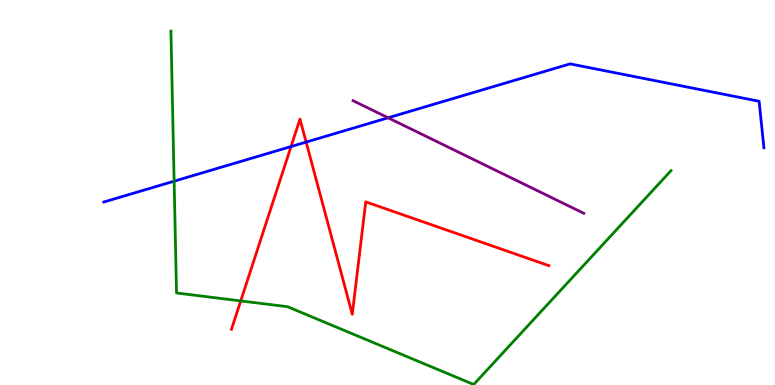[{'lines': ['blue', 'red'], 'intersections': [{'x': 3.76, 'y': 6.19}, {'x': 3.95, 'y': 6.31}]}, {'lines': ['green', 'red'], 'intersections': [{'x': 3.11, 'y': 2.18}]}, {'lines': ['purple', 'red'], 'intersections': []}, {'lines': ['blue', 'green'], 'intersections': [{'x': 2.25, 'y': 5.29}]}, {'lines': ['blue', 'purple'], 'intersections': [{'x': 5.01, 'y': 6.94}]}, {'lines': ['green', 'purple'], 'intersections': []}]